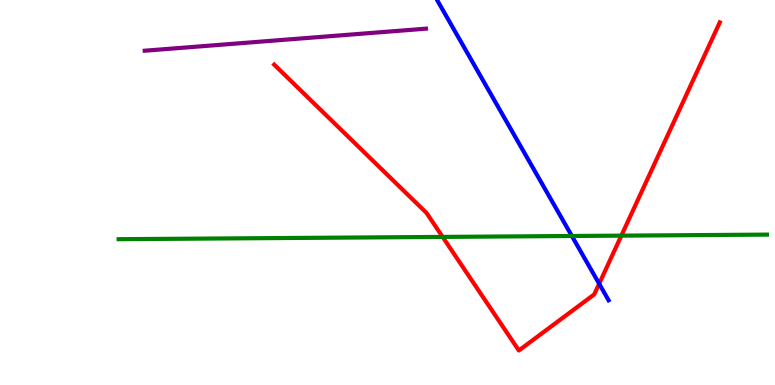[{'lines': ['blue', 'red'], 'intersections': [{'x': 7.73, 'y': 2.63}]}, {'lines': ['green', 'red'], 'intersections': [{'x': 5.71, 'y': 3.85}, {'x': 8.02, 'y': 3.88}]}, {'lines': ['purple', 'red'], 'intersections': []}, {'lines': ['blue', 'green'], 'intersections': [{'x': 7.38, 'y': 3.87}]}, {'lines': ['blue', 'purple'], 'intersections': []}, {'lines': ['green', 'purple'], 'intersections': []}]